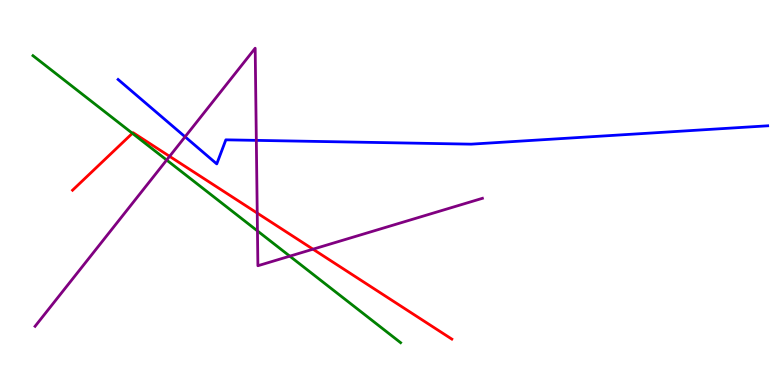[{'lines': ['blue', 'red'], 'intersections': []}, {'lines': ['green', 'red'], 'intersections': [{'x': 1.71, 'y': 6.54}]}, {'lines': ['purple', 'red'], 'intersections': [{'x': 2.19, 'y': 5.94}, {'x': 3.32, 'y': 4.47}, {'x': 4.04, 'y': 3.53}]}, {'lines': ['blue', 'green'], 'intersections': []}, {'lines': ['blue', 'purple'], 'intersections': [{'x': 2.39, 'y': 6.45}, {'x': 3.31, 'y': 6.35}]}, {'lines': ['green', 'purple'], 'intersections': [{'x': 2.15, 'y': 5.84}, {'x': 3.32, 'y': 4.0}, {'x': 3.74, 'y': 3.35}]}]